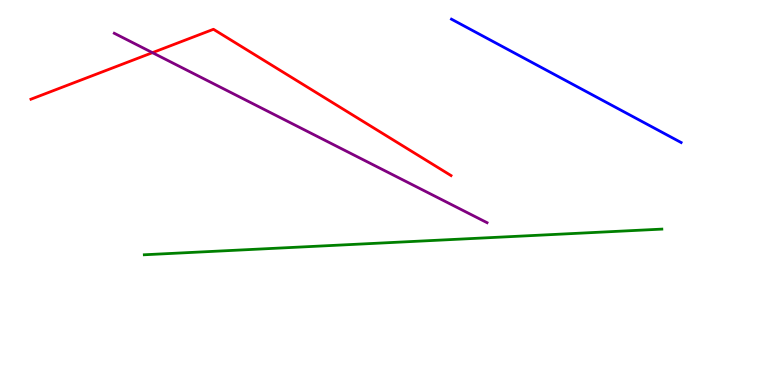[{'lines': ['blue', 'red'], 'intersections': []}, {'lines': ['green', 'red'], 'intersections': []}, {'lines': ['purple', 'red'], 'intersections': [{'x': 1.97, 'y': 8.63}]}, {'lines': ['blue', 'green'], 'intersections': []}, {'lines': ['blue', 'purple'], 'intersections': []}, {'lines': ['green', 'purple'], 'intersections': []}]